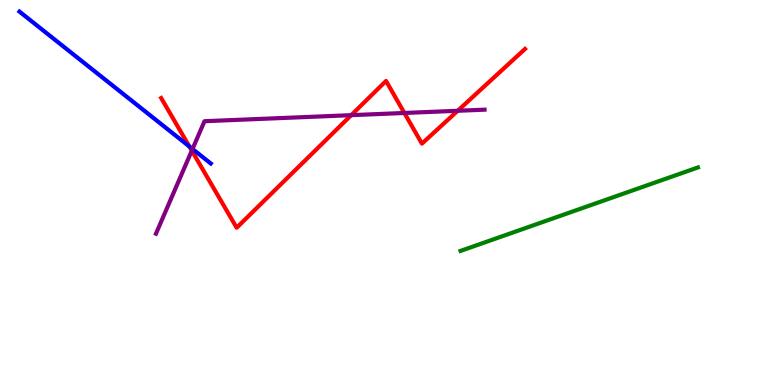[{'lines': ['blue', 'red'], 'intersections': [{'x': 2.44, 'y': 6.19}]}, {'lines': ['green', 'red'], 'intersections': []}, {'lines': ['purple', 'red'], 'intersections': [{'x': 2.47, 'y': 6.09}, {'x': 4.53, 'y': 7.01}, {'x': 5.22, 'y': 7.07}, {'x': 5.91, 'y': 7.12}]}, {'lines': ['blue', 'green'], 'intersections': []}, {'lines': ['blue', 'purple'], 'intersections': [{'x': 2.48, 'y': 6.13}]}, {'lines': ['green', 'purple'], 'intersections': []}]